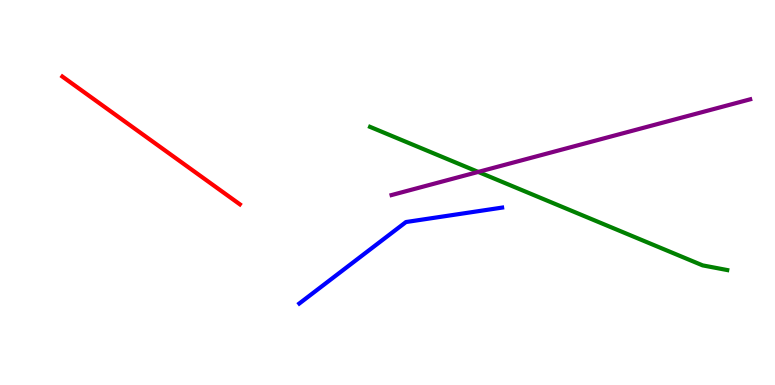[{'lines': ['blue', 'red'], 'intersections': []}, {'lines': ['green', 'red'], 'intersections': []}, {'lines': ['purple', 'red'], 'intersections': []}, {'lines': ['blue', 'green'], 'intersections': []}, {'lines': ['blue', 'purple'], 'intersections': []}, {'lines': ['green', 'purple'], 'intersections': [{'x': 6.17, 'y': 5.53}]}]